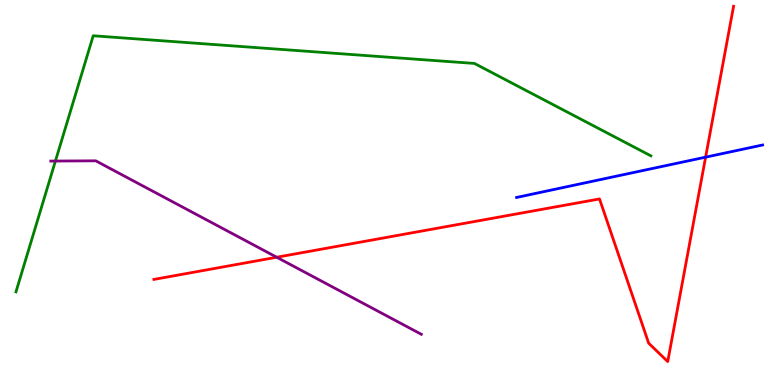[{'lines': ['blue', 'red'], 'intersections': [{'x': 9.1, 'y': 5.92}]}, {'lines': ['green', 'red'], 'intersections': []}, {'lines': ['purple', 'red'], 'intersections': [{'x': 3.57, 'y': 3.32}]}, {'lines': ['blue', 'green'], 'intersections': []}, {'lines': ['blue', 'purple'], 'intersections': []}, {'lines': ['green', 'purple'], 'intersections': [{'x': 0.715, 'y': 5.82}]}]